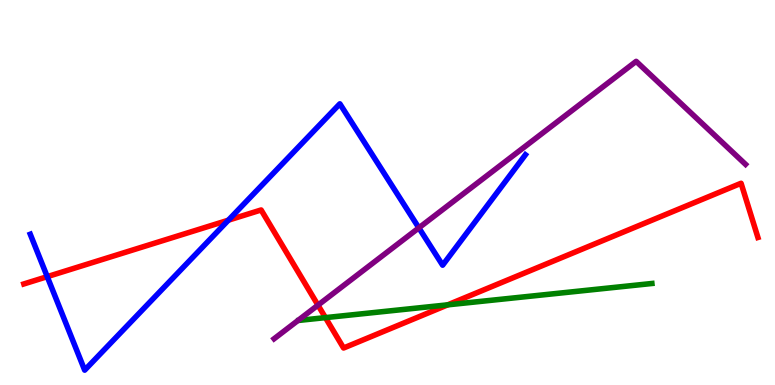[{'lines': ['blue', 'red'], 'intersections': [{'x': 0.61, 'y': 2.81}, {'x': 2.95, 'y': 4.28}]}, {'lines': ['green', 'red'], 'intersections': [{'x': 4.2, 'y': 1.75}, {'x': 5.78, 'y': 2.08}]}, {'lines': ['purple', 'red'], 'intersections': [{'x': 4.1, 'y': 2.07}]}, {'lines': ['blue', 'green'], 'intersections': []}, {'lines': ['blue', 'purple'], 'intersections': [{'x': 5.4, 'y': 4.08}]}, {'lines': ['green', 'purple'], 'intersections': []}]